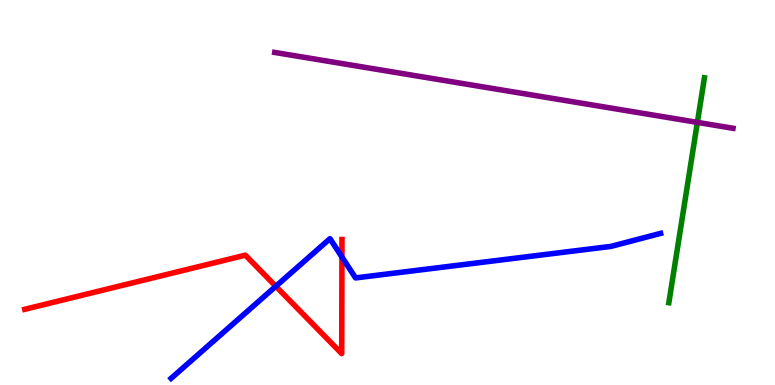[{'lines': ['blue', 'red'], 'intersections': [{'x': 3.56, 'y': 2.56}, {'x': 4.41, 'y': 3.32}]}, {'lines': ['green', 'red'], 'intersections': []}, {'lines': ['purple', 'red'], 'intersections': []}, {'lines': ['blue', 'green'], 'intersections': []}, {'lines': ['blue', 'purple'], 'intersections': []}, {'lines': ['green', 'purple'], 'intersections': [{'x': 9.0, 'y': 6.82}]}]